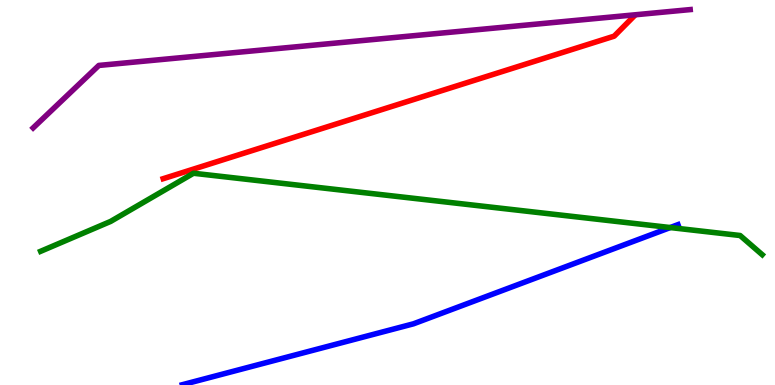[{'lines': ['blue', 'red'], 'intersections': []}, {'lines': ['green', 'red'], 'intersections': []}, {'lines': ['purple', 'red'], 'intersections': []}, {'lines': ['blue', 'green'], 'intersections': [{'x': 8.65, 'y': 4.09}]}, {'lines': ['blue', 'purple'], 'intersections': []}, {'lines': ['green', 'purple'], 'intersections': []}]